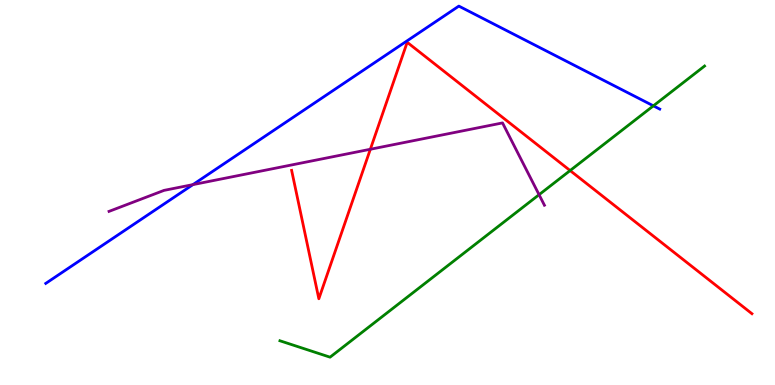[{'lines': ['blue', 'red'], 'intersections': []}, {'lines': ['green', 'red'], 'intersections': [{'x': 7.36, 'y': 5.57}]}, {'lines': ['purple', 'red'], 'intersections': [{'x': 4.78, 'y': 6.12}]}, {'lines': ['blue', 'green'], 'intersections': [{'x': 8.43, 'y': 7.25}]}, {'lines': ['blue', 'purple'], 'intersections': [{'x': 2.49, 'y': 5.2}]}, {'lines': ['green', 'purple'], 'intersections': [{'x': 6.96, 'y': 4.94}]}]